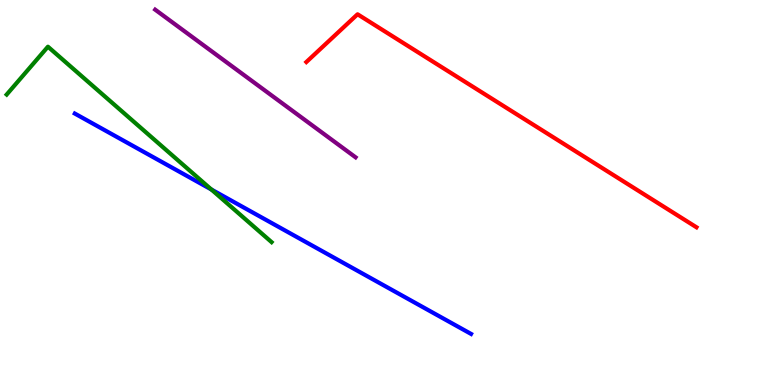[{'lines': ['blue', 'red'], 'intersections': []}, {'lines': ['green', 'red'], 'intersections': []}, {'lines': ['purple', 'red'], 'intersections': []}, {'lines': ['blue', 'green'], 'intersections': [{'x': 2.73, 'y': 5.08}]}, {'lines': ['blue', 'purple'], 'intersections': []}, {'lines': ['green', 'purple'], 'intersections': []}]